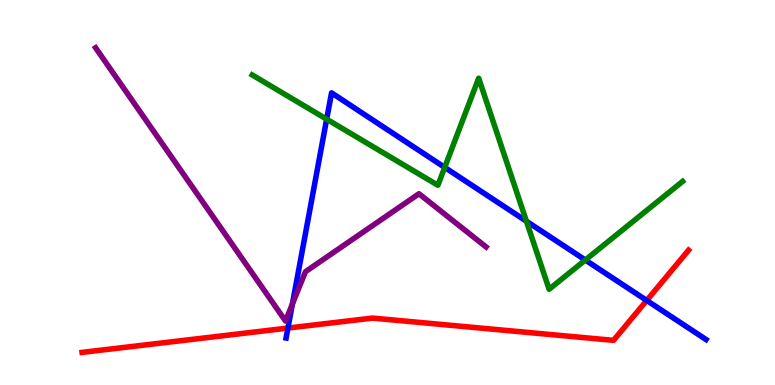[{'lines': ['blue', 'red'], 'intersections': [{'x': 3.72, 'y': 1.48}, {'x': 8.34, 'y': 2.2}]}, {'lines': ['green', 'red'], 'intersections': []}, {'lines': ['purple', 'red'], 'intersections': []}, {'lines': ['blue', 'green'], 'intersections': [{'x': 4.22, 'y': 6.9}, {'x': 5.74, 'y': 5.65}, {'x': 6.79, 'y': 4.25}, {'x': 7.55, 'y': 3.25}]}, {'lines': ['blue', 'purple'], 'intersections': [{'x': 3.77, 'y': 2.1}]}, {'lines': ['green', 'purple'], 'intersections': []}]